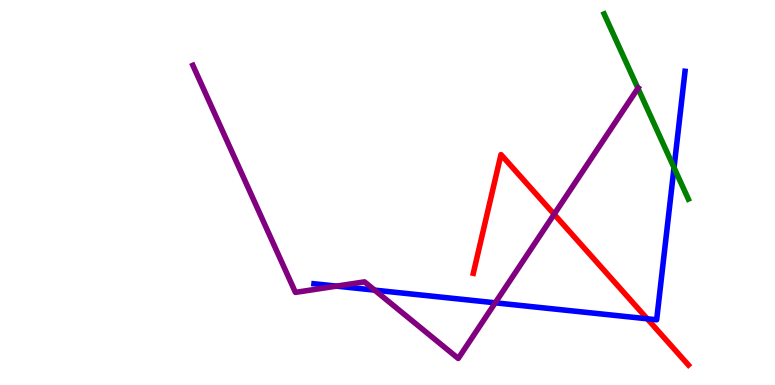[{'lines': ['blue', 'red'], 'intersections': [{'x': 8.35, 'y': 1.72}]}, {'lines': ['green', 'red'], 'intersections': []}, {'lines': ['purple', 'red'], 'intersections': [{'x': 7.15, 'y': 4.43}]}, {'lines': ['blue', 'green'], 'intersections': [{'x': 8.7, 'y': 5.65}]}, {'lines': ['blue', 'purple'], 'intersections': [{'x': 4.34, 'y': 2.57}, {'x': 4.83, 'y': 2.46}, {'x': 6.39, 'y': 2.13}]}, {'lines': ['green', 'purple'], 'intersections': [{'x': 8.23, 'y': 7.71}]}]